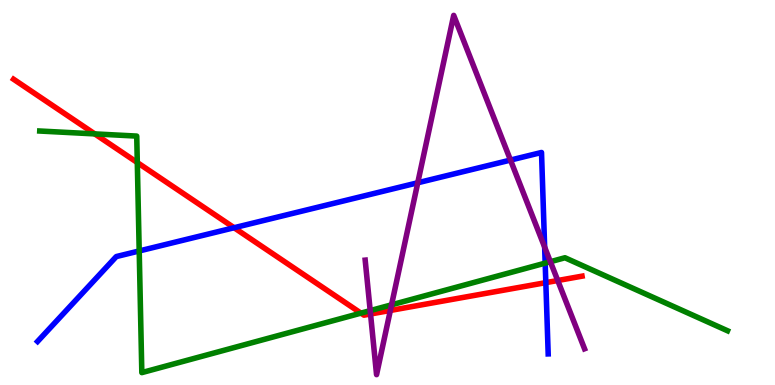[{'lines': ['blue', 'red'], 'intersections': [{'x': 3.02, 'y': 4.08}, {'x': 7.04, 'y': 2.66}]}, {'lines': ['green', 'red'], 'intersections': [{'x': 1.22, 'y': 6.52}, {'x': 1.77, 'y': 5.78}, {'x': 4.66, 'y': 1.87}]}, {'lines': ['purple', 'red'], 'intersections': [{'x': 4.78, 'y': 1.84}, {'x': 5.04, 'y': 1.94}, {'x': 7.2, 'y': 2.71}]}, {'lines': ['blue', 'green'], 'intersections': [{'x': 1.8, 'y': 3.48}, {'x': 7.03, 'y': 3.17}]}, {'lines': ['blue', 'purple'], 'intersections': [{'x': 5.39, 'y': 5.25}, {'x': 6.59, 'y': 5.84}, {'x': 7.03, 'y': 3.58}]}, {'lines': ['green', 'purple'], 'intersections': [{'x': 4.78, 'y': 1.93}, {'x': 5.05, 'y': 2.08}, {'x': 7.1, 'y': 3.2}]}]